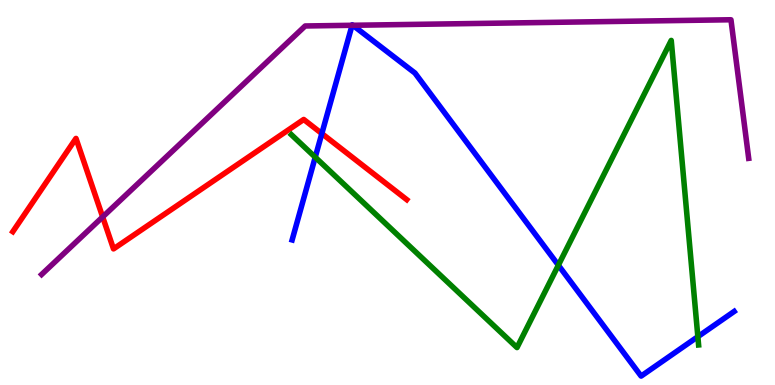[{'lines': ['blue', 'red'], 'intersections': [{'x': 4.15, 'y': 6.53}]}, {'lines': ['green', 'red'], 'intersections': []}, {'lines': ['purple', 'red'], 'intersections': [{'x': 1.32, 'y': 4.37}]}, {'lines': ['blue', 'green'], 'intersections': [{'x': 4.07, 'y': 5.92}, {'x': 7.2, 'y': 3.11}, {'x': 9.0, 'y': 1.26}]}, {'lines': ['blue', 'purple'], 'intersections': [{'x': 4.54, 'y': 9.34}, {'x': 4.55, 'y': 9.34}]}, {'lines': ['green', 'purple'], 'intersections': []}]